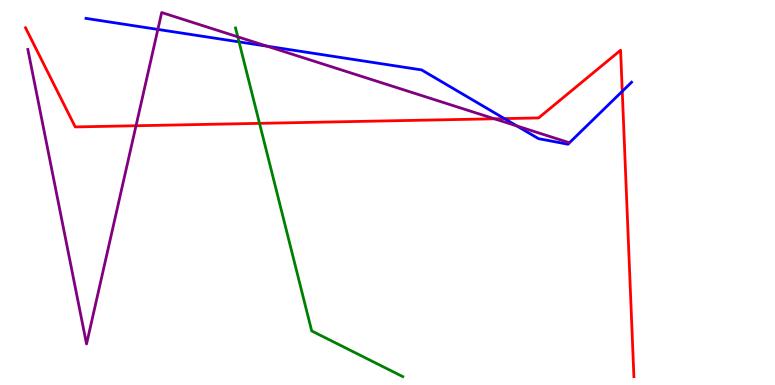[{'lines': ['blue', 'red'], 'intersections': [{'x': 6.51, 'y': 6.92}, {'x': 8.03, 'y': 7.63}]}, {'lines': ['green', 'red'], 'intersections': [{'x': 3.35, 'y': 6.8}]}, {'lines': ['purple', 'red'], 'intersections': [{'x': 1.76, 'y': 6.73}, {'x': 6.38, 'y': 6.91}]}, {'lines': ['blue', 'green'], 'intersections': [{'x': 3.08, 'y': 8.91}]}, {'lines': ['blue', 'purple'], 'intersections': [{'x': 2.04, 'y': 9.24}, {'x': 3.45, 'y': 8.8}, {'x': 6.67, 'y': 6.73}]}, {'lines': ['green', 'purple'], 'intersections': [{'x': 3.07, 'y': 9.04}]}]